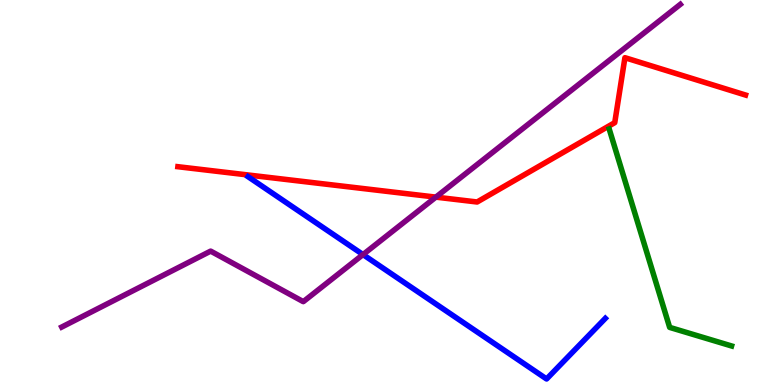[{'lines': ['blue', 'red'], 'intersections': []}, {'lines': ['green', 'red'], 'intersections': []}, {'lines': ['purple', 'red'], 'intersections': [{'x': 5.62, 'y': 4.88}]}, {'lines': ['blue', 'green'], 'intersections': []}, {'lines': ['blue', 'purple'], 'intersections': [{'x': 4.68, 'y': 3.39}]}, {'lines': ['green', 'purple'], 'intersections': []}]